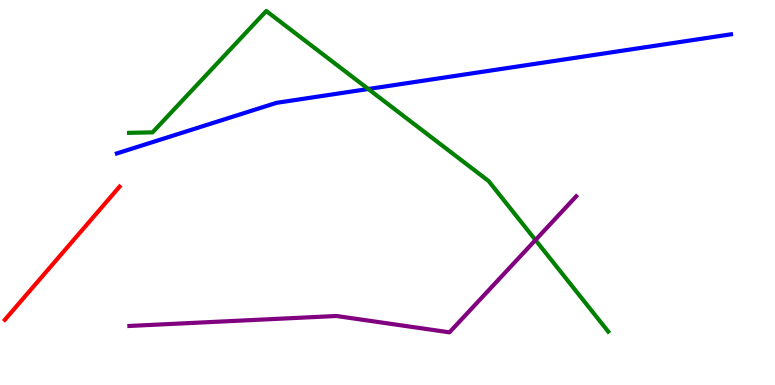[{'lines': ['blue', 'red'], 'intersections': []}, {'lines': ['green', 'red'], 'intersections': []}, {'lines': ['purple', 'red'], 'intersections': []}, {'lines': ['blue', 'green'], 'intersections': [{'x': 4.75, 'y': 7.69}]}, {'lines': ['blue', 'purple'], 'intersections': []}, {'lines': ['green', 'purple'], 'intersections': [{'x': 6.91, 'y': 3.77}]}]